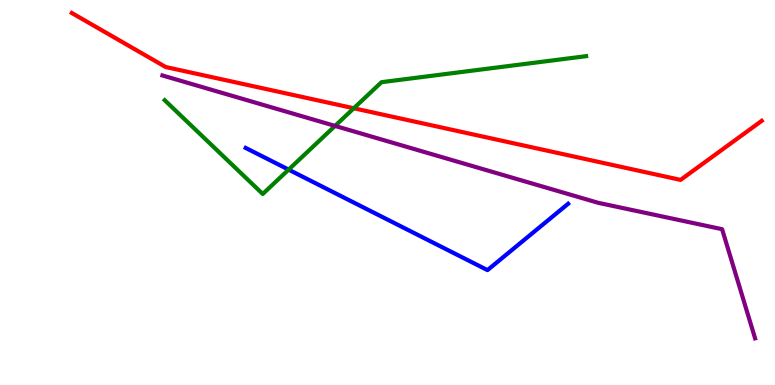[{'lines': ['blue', 'red'], 'intersections': []}, {'lines': ['green', 'red'], 'intersections': [{'x': 4.57, 'y': 7.19}]}, {'lines': ['purple', 'red'], 'intersections': []}, {'lines': ['blue', 'green'], 'intersections': [{'x': 3.72, 'y': 5.59}]}, {'lines': ['blue', 'purple'], 'intersections': []}, {'lines': ['green', 'purple'], 'intersections': [{'x': 4.32, 'y': 6.73}]}]